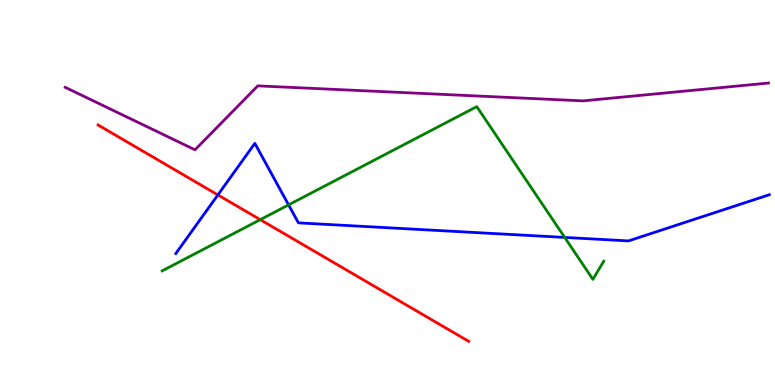[{'lines': ['blue', 'red'], 'intersections': [{'x': 2.81, 'y': 4.94}]}, {'lines': ['green', 'red'], 'intersections': [{'x': 3.36, 'y': 4.29}]}, {'lines': ['purple', 'red'], 'intersections': []}, {'lines': ['blue', 'green'], 'intersections': [{'x': 3.72, 'y': 4.68}, {'x': 7.29, 'y': 3.83}]}, {'lines': ['blue', 'purple'], 'intersections': []}, {'lines': ['green', 'purple'], 'intersections': []}]